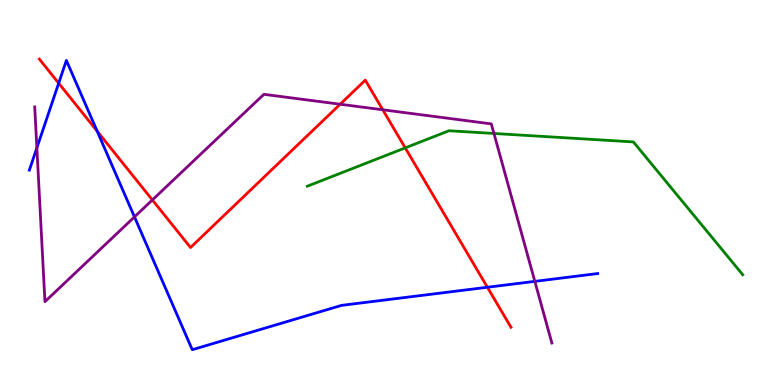[{'lines': ['blue', 'red'], 'intersections': [{'x': 0.757, 'y': 7.84}, {'x': 1.25, 'y': 6.59}, {'x': 6.29, 'y': 2.54}]}, {'lines': ['green', 'red'], 'intersections': [{'x': 5.23, 'y': 6.16}]}, {'lines': ['purple', 'red'], 'intersections': [{'x': 1.97, 'y': 4.81}, {'x': 4.39, 'y': 7.29}, {'x': 4.94, 'y': 7.15}]}, {'lines': ['blue', 'green'], 'intersections': []}, {'lines': ['blue', 'purple'], 'intersections': [{'x': 0.476, 'y': 6.16}, {'x': 1.74, 'y': 4.37}, {'x': 6.9, 'y': 2.69}]}, {'lines': ['green', 'purple'], 'intersections': [{'x': 6.37, 'y': 6.53}]}]